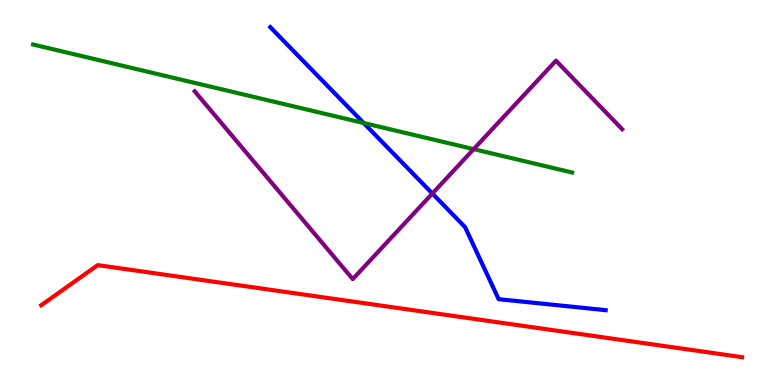[{'lines': ['blue', 'red'], 'intersections': []}, {'lines': ['green', 'red'], 'intersections': []}, {'lines': ['purple', 'red'], 'intersections': []}, {'lines': ['blue', 'green'], 'intersections': [{'x': 4.69, 'y': 6.8}]}, {'lines': ['blue', 'purple'], 'intersections': [{'x': 5.58, 'y': 4.97}]}, {'lines': ['green', 'purple'], 'intersections': [{'x': 6.11, 'y': 6.13}]}]